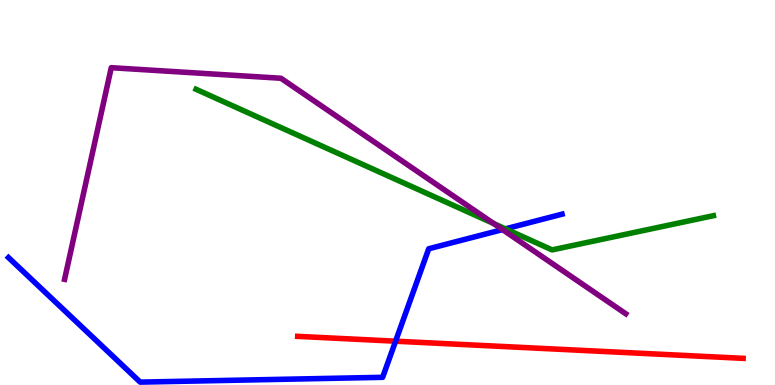[{'lines': ['blue', 'red'], 'intersections': [{'x': 5.1, 'y': 1.14}]}, {'lines': ['green', 'red'], 'intersections': []}, {'lines': ['purple', 'red'], 'intersections': []}, {'lines': ['blue', 'green'], 'intersections': [{'x': 6.52, 'y': 4.06}]}, {'lines': ['blue', 'purple'], 'intersections': [{'x': 6.48, 'y': 4.04}]}, {'lines': ['green', 'purple'], 'intersections': [{'x': 6.37, 'y': 4.19}]}]